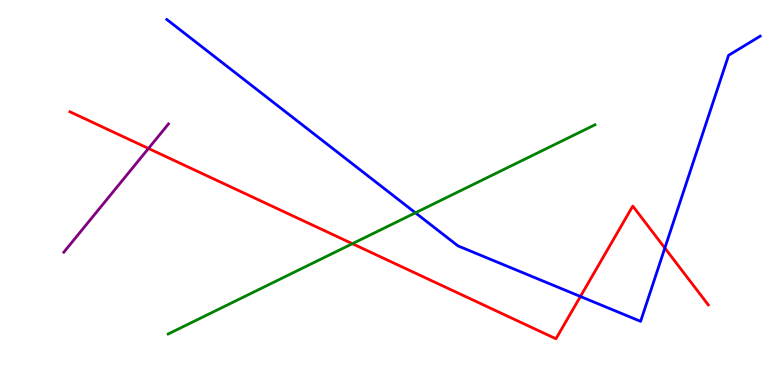[{'lines': ['blue', 'red'], 'intersections': [{'x': 7.49, 'y': 2.3}, {'x': 8.58, 'y': 3.56}]}, {'lines': ['green', 'red'], 'intersections': [{'x': 4.55, 'y': 3.67}]}, {'lines': ['purple', 'red'], 'intersections': [{'x': 1.92, 'y': 6.14}]}, {'lines': ['blue', 'green'], 'intersections': [{'x': 5.36, 'y': 4.47}]}, {'lines': ['blue', 'purple'], 'intersections': []}, {'lines': ['green', 'purple'], 'intersections': []}]